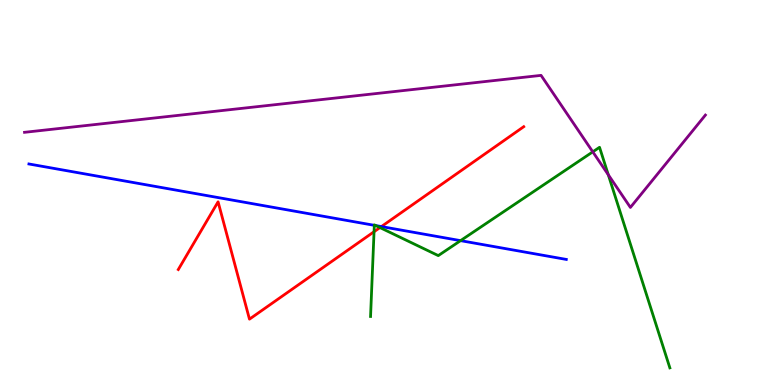[{'lines': ['blue', 'red'], 'intersections': [{'x': 4.92, 'y': 4.11}]}, {'lines': ['green', 'red'], 'intersections': [{'x': 4.83, 'y': 3.98}, {'x': 4.9, 'y': 4.09}]}, {'lines': ['purple', 'red'], 'intersections': []}, {'lines': ['blue', 'green'], 'intersections': [{'x': 4.83, 'y': 4.15}, {'x': 4.85, 'y': 4.14}, {'x': 5.94, 'y': 3.75}]}, {'lines': ['blue', 'purple'], 'intersections': []}, {'lines': ['green', 'purple'], 'intersections': [{'x': 7.65, 'y': 6.06}, {'x': 7.85, 'y': 5.46}]}]